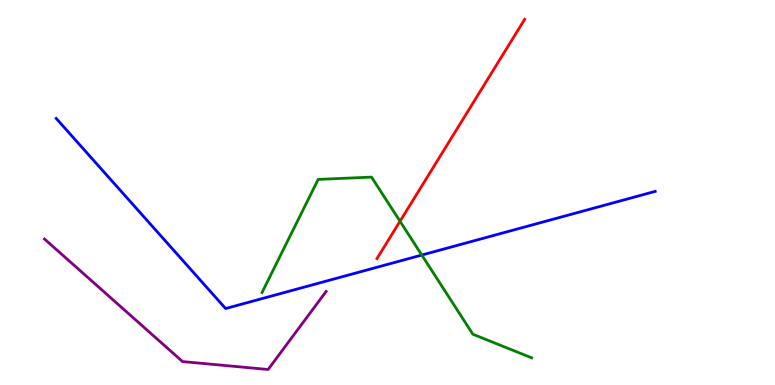[{'lines': ['blue', 'red'], 'intersections': []}, {'lines': ['green', 'red'], 'intersections': [{'x': 5.16, 'y': 4.25}]}, {'lines': ['purple', 'red'], 'intersections': []}, {'lines': ['blue', 'green'], 'intersections': [{'x': 5.44, 'y': 3.38}]}, {'lines': ['blue', 'purple'], 'intersections': []}, {'lines': ['green', 'purple'], 'intersections': []}]